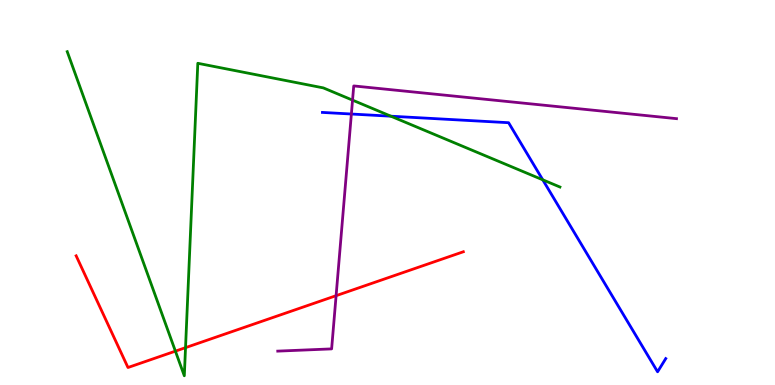[{'lines': ['blue', 'red'], 'intersections': []}, {'lines': ['green', 'red'], 'intersections': [{'x': 2.26, 'y': 0.879}, {'x': 2.39, 'y': 0.97}]}, {'lines': ['purple', 'red'], 'intersections': [{'x': 4.34, 'y': 2.32}]}, {'lines': ['blue', 'green'], 'intersections': [{'x': 5.04, 'y': 6.98}, {'x': 7.0, 'y': 5.33}]}, {'lines': ['blue', 'purple'], 'intersections': [{'x': 4.53, 'y': 7.04}]}, {'lines': ['green', 'purple'], 'intersections': [{'x': 4.55, 'y': 7.4}]}]